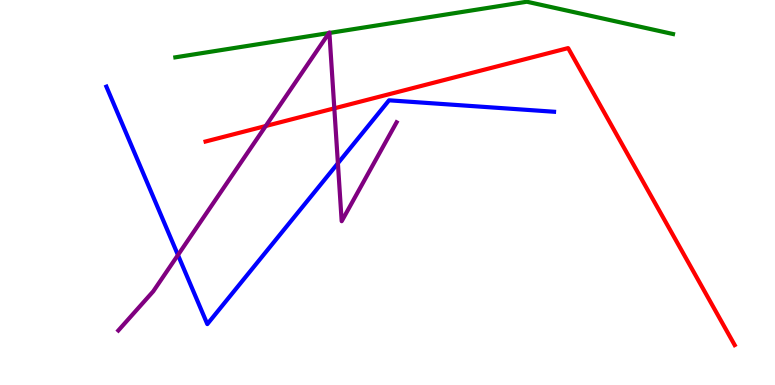[{'lines': ['blue', 'red'], 'intersections': []}, {'lines': ['green', 'red'], 'intersections': []}, {'lines': ['purple', 'red'], 'intersections': [{'x': 3.43, 'y': 6.73}, {'x': 4.31, 'y': 7.19}]}, {'lines': ['blue', 'green'], 'intersections': []}, {'lines': ['blue', 'purple'], 'intersections': [{'x': 2.3, 'y': 3.38}, {'x': 4.36, 'y': 5.76}]}, {'lines': ['green', 'purple'], 'intersections': [{'x': 4.24, 'y': 9.14}, {'x': 4.25, 'y': 9.14}]}]